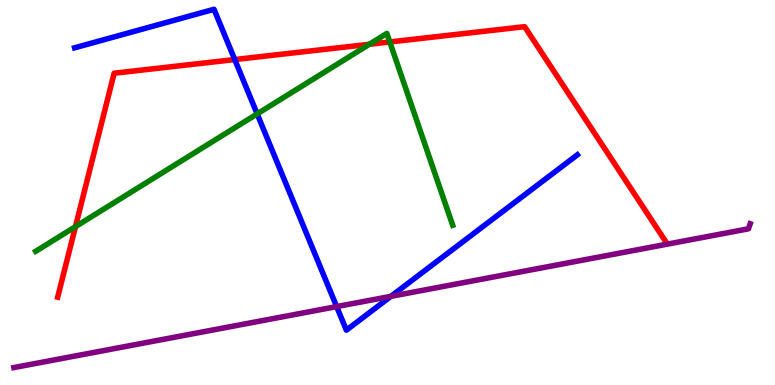[{'lines': ['blue', 'red'], 'intersections': [{'x': 3.03, 'y': 8.45}]}, {'lines': ['green', 'red'], 'intersections': [{'x': 0.974, 'y': 4.11}, {'x': 4.77, 'y': 8.85}, {'x': 5.03, 'y': 8.91}]}, {'lines': ['purple', 'red'], 'intersections': []}, {'lines': ['blue', 'green'], 'intersections': [{'x': 3.32, 'y': 7.04}]}, {'lines': ['blue', 'purple'], 'intersections': [{'x': 4.34, 'y': 2.04}, {'x': 5.04, 'y': 2.3}]}, {'lines': ['green', 'purple'], 'intersections': []}]